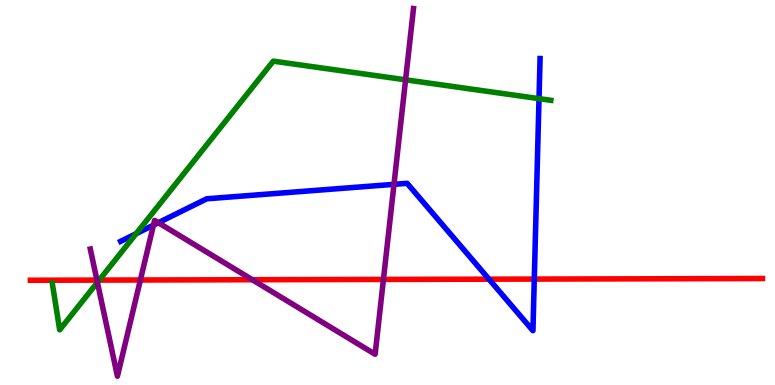[{'lines': ['blue', 'red'], 'intersections': [{'x': 6.31, 'y': 2.75}, {'x': 6.89, 'y': 2.75}]}, {'lines': ['green', 'red'], 'intersections': [{'x': 1.28, 'y': 2.72}]}, {'lines': ['purple', 'red'], 'intersections': [{'x': 1.25, 'y': 2.72}, {'x': 1.81, 'y': 2.73}, {'x': 3.26, 'y': 2.73}, {'x': 4.95, 'y': 2.74}]}, {'lines': ['blue', 'green'], 'intersections': [{'x': 1.76, 'y': 3.93}, {'x': 6.96, 'y': 7.44}]}, {'lines': ['blue', 'purple'], 'intersections': [{'x': 1.98, 'y': 4.15}, {'x': 2.04, 'y': 4.22}, {'x': 5.08, 'y': 5.21}]}, {'lines': ['green', 'purple'], 'intersections': [{'x': 1.26, 'y': 2.67}, {'x': 5.23, 'y': 7.93}]}]